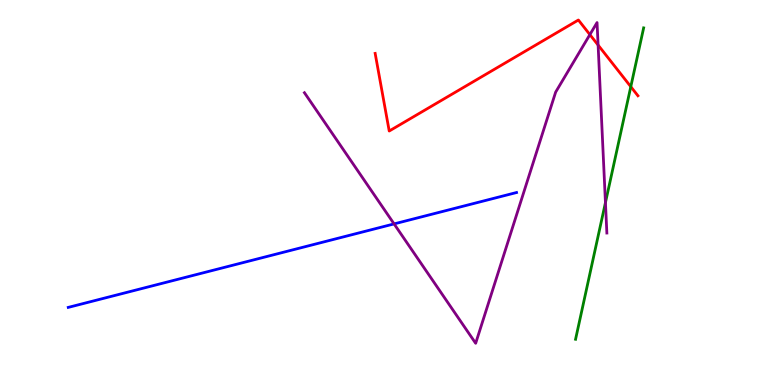[{'lines': ['blue', 'red'], 'intersections': []}, {'lines': ['green', 'red'], 'intersections': [{'x': 8.14, 'y': 7.75}]}, {'lines': ['purple', 'red'], 'intersections': [{'x': 7.61, 'y': 9.1}, {'x': 7.72, 'y': 8.83}]}, {'lines': ['blue', 'green'], 'intersections': []}, {'lines': ['blue', 'purple'], 'intersections': [{'x': 5.08, 'y': 4.18}]}, {'lines': ['green', 'purple'], 'intersections': [{'x': 7.81, 'y': 4.74}]}]